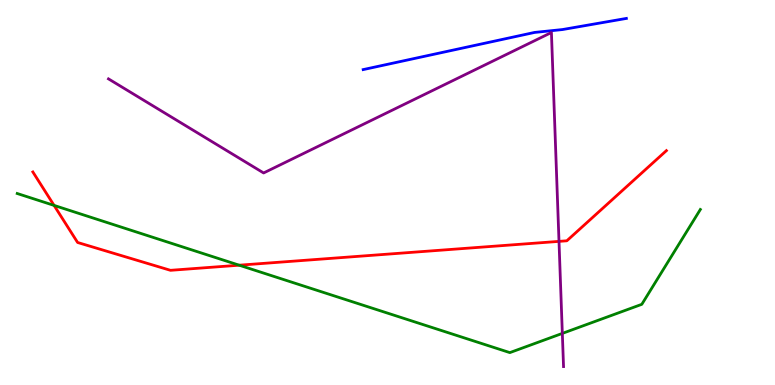[{'lines': ['blue', 'red'], 'intersections': []}, {'lines': ['green', 'red'], 'intersections': [{'x': 0.698, 'y': 4.66}, {'x': 3.09, 'y': 3.11}]}, {'lines': ['purple', 'red'], 'intersections': [{'x': 7.21, 'y': 3.73}]}, {'lines': ['blue', 'green'], 'intersections': []}, {'lines': ['blue', 'purple'], 'intersections': []}, {'lines': ['green', 'purple'], 'intersections': [{'x': 7.26, 'y': 1.34}]}]